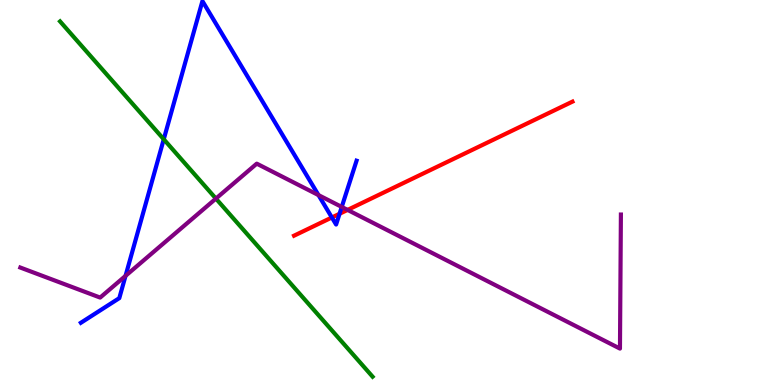[{'lines': ['blue', 'red'], 'intersections': [{'x': 4.28, 'y': 4.35}, {'x': 4.38, 'y': 4.45}]}, {'lines': ['green', 'red'], 'intersections': []}, {'lines': ['purple', 'red'], 'intersections': [{'x': 4.48, 'y': 4.55}]}, {'lines': ['blue', 'green'], 'intersections': [{'x': 2.11, 'y': 6.38}]}, {'lines': ['blue', 'purple'], 'intersections': [{'x': 1.62, 'y': 2.83}, {'x': 4.11, 'y': 4.93}, {'x': 4.41, 'y': 4.63}]}, {'lines': ['green', 'purple'], 'intersections': [{'x': 2.79, 'y': 4.84}]}]